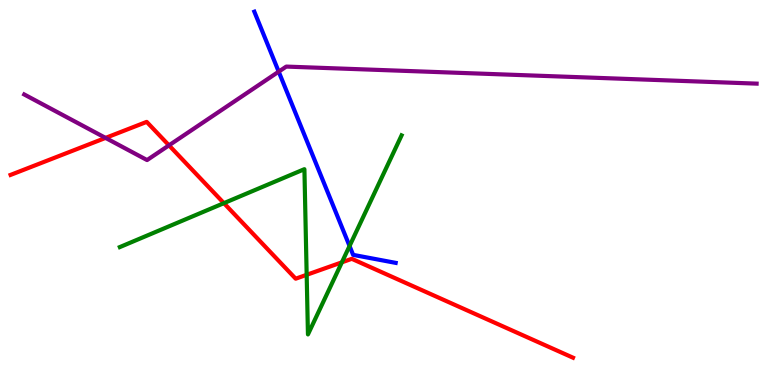[{'lines': ['blue', 'red'], 'intersections': []}, {'lines': ['green', 'red'], 'intersections': [{'x': 2.89, 'y': 4.72}, {'x': 3.96, 'y': 2.86}, {'x': 4.41, 'y': 3.19}]}, {'lines': ['purple', 'red'], 'intersections': [{'x': 1.36, 'y': 6.42}, {'x': 2.18, 'y': 6.22}]}, {'lines': ['blue', 'green'], 'intersections': [{'x': 4.51, 'y': 3.61}]}, {'lines': ['blue', 'purple'], 'intersections': [{'x': 3.6, 'y': 8.14}]}, {'lines': ['green', 'purple'], 'intersections': []}]